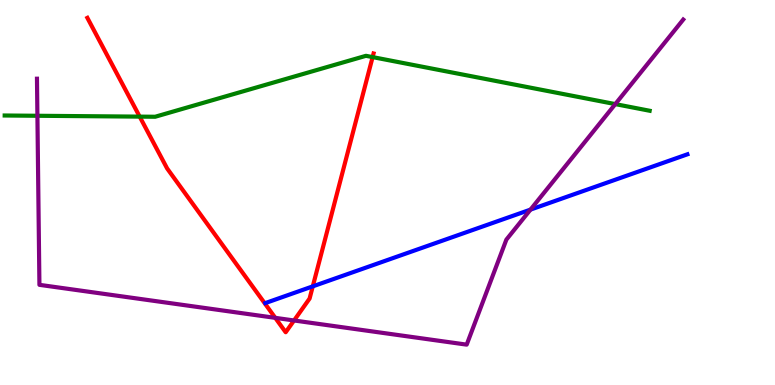[{'lines': ['blue', 'red'], 'intersections': [{'x': 4.04, 'y': 2.56}]}, {'lines': ['green', 'red'], 'intersections': [{'x': 1.8, 'y': 6.97}, {'x': 4.81, 'y': 8.52}]}, {'lines': ['purple', 'red'], 'intersections': [{'x': 3.55, 'y': 1.74}, {'x': 3.79, 'y': 1.68}]}, {'lines': ['blue', 'green'], 'intersections': []}, {'lines': ['blue', 'purple'], 'intersections': [{'x': 6.85, 'y': 4.56}]}, {'lines': ['green', 'purple'], 'intersections': [{'x': 0.483, 'y': 6.99}, {'x': 7.94, 'y': 7.3}]}]